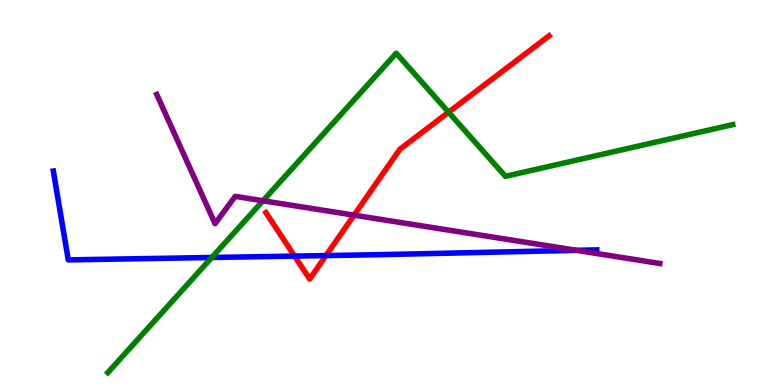[{'lines': ['blue', 'red'], 'intersections': [{'x': 3.8, 'y': 3.35}, {'x': 4.21, 'y': 3.36}]}, {'lines': ['green', 'red'], 'intersections': [{'x': 5.79, 'y': 7.08}]}, {'lines': ['purple', 'red'], 'intersections': [{'x': 4.57, 'y': 4.41}]}, {'lines': ['blue', 'green'], 'intersections': [{'x': 2.73, 'y': 3.31}]}, {'lines': ['blue', 'purple'], 'intersections': [{'x': 7.44, 'y': 3.5}]}, {'lines': ['green', 'purple'], 'intersections': [{'x': 3.39, 'y': 4.79}]}]